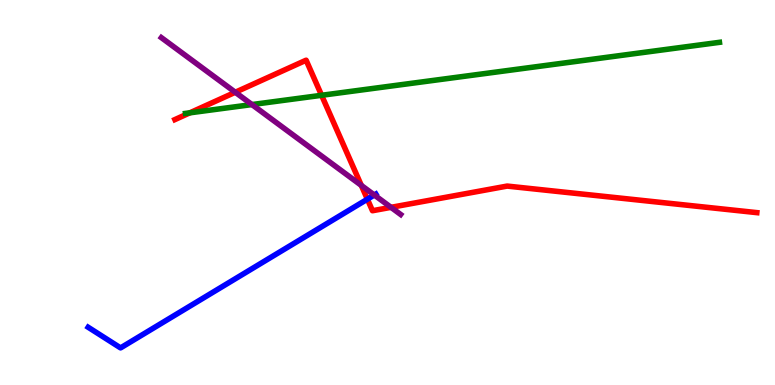[{'lines': ['blue', 'red'], 'intersections': [{'x': 4.74, 'y': 4.83}]}, {'lines': ['green', 'red'], 'intersections': [{'x': 2.45, 'y': 7.07}, {'x': 4.15, 'y': 7.52}]}, {'lines': ['purple', 'red'], 'intersections': [{'x': 3.04, 'y': 7.6}, {'x': 4.66, 'y': 5.18}, {'x': 5.05, 'y': 4.61}]}, {'lines': ['blue', 'green'], 'intersections': []}, {'lines': ['blue', 'purple'], 'intersections': [{'x': 4.83, 'y': 4.93}]}, {'lines': ['green', 'purple'], 'intersections': [{'x': 3.25, 'y': 7.28}]}]